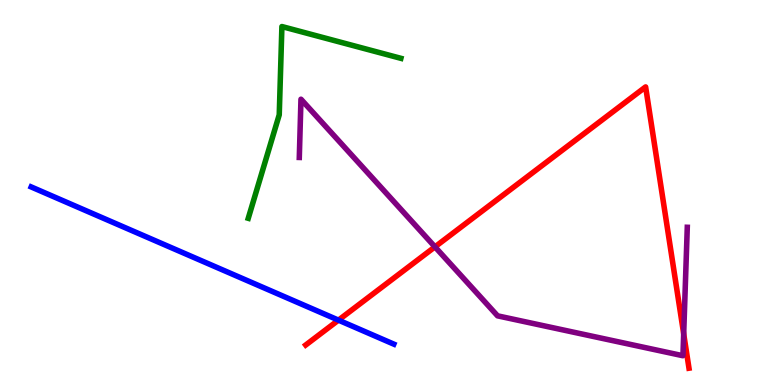[{'lines': ['blue', 'red'], 'intersections': [{'x': 4.37, 'y': 1.68}]}, {'lines': ['green', 'red'], 'intersections': []}, {'lines': ['purple', 'red'], 'intersections': [{'x': 5.61, 'y': 3.59}, {'x': 8.82, 'y': 1.33}]}, {'lines': ['blue', 'green'], 'intersections': []}, {'lines': ['blue', 'purple'], 'intersections': []}, {'lines': ['green', 'purple'], 'intersections': []}]